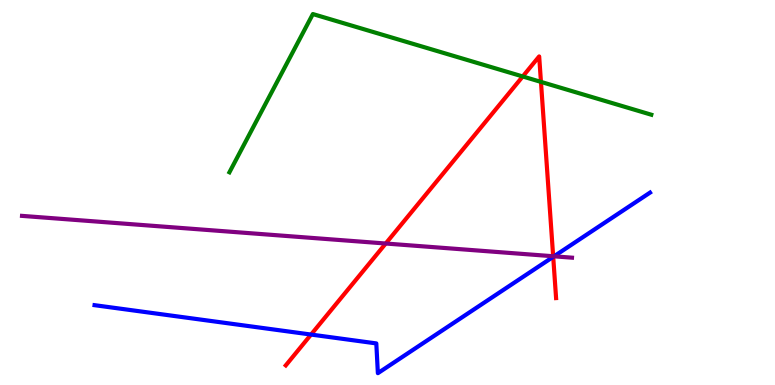[{'lines': ['blue', 'red'], 'intersections': [{'x': 4.01, 'y': 1.31}, {'x': 7.14, 'y': 3.33}]}, {'lines': ['green', 'red'], 'intersections': [{'x': 6.74, 'y': 8.01}, {'x': 6.98, 'y': 7.87}]}, {'lines': ['purple', 'red'], 'intersections': [{'x': 4.98, 'y': 3.67}, {'x': 7.14, 'y': 3.34}]}, {'lines': ['blue', 'green'], 'intersections': []}, {'lines': ['blue', 'purple'], 'intersections': [{'x': 7.15, 'y': 3.34}]}, {'lines': ['green', 'purple'], 'intersections': []}]